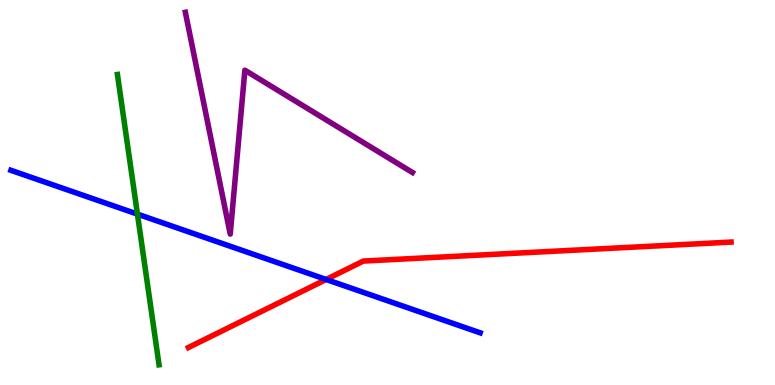[{'lines': ['blue', 'red'], 'intersections': [{'x': 4.21, 'y': 2.74}]}, {'lines': ['green', 'red'], 'intersections': []}, {'lines': ['purple', 'red'], 'intersections': []}, {'lines': ['blue', 'green'], 'intersections': [{'x': 1.77, 'y': 4.44}]}, {'lines': ['blue', 'purple'], 'intersections': []}, {'lines': ['green', 'purple'], 'intersections': []}]